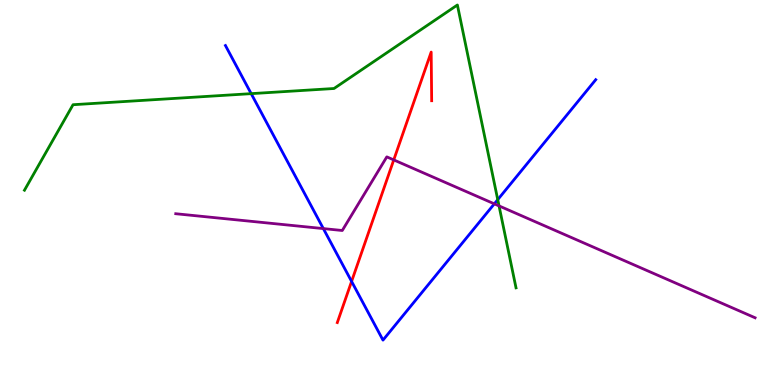[{'lines': ['blue', 'red'], 'intersections': [{'x': 4.54, 'y': 2.69}]}, {'lines': ['green', 'red'], 'intersections': []}, {'lines': ['purple', 'red'], 'intersections': [{'x': 5.08, 'y': 5.85}]}, {'lines': ['blue', 'green'], 'intersections': [{'x': 3.24, 'y': 7.57}, {'x': 6.42, 'y': 4.81}]}, {'lines': ['blue', 'purple'], 'intersections': [{'x': 4.17, 'y': 4.06}, {'x': 6.38, 'y': 4.71}]}, {'lines': ['green', 'purple'], 'intersections': [{'x': 6.44, 'y': 4.65}]}]